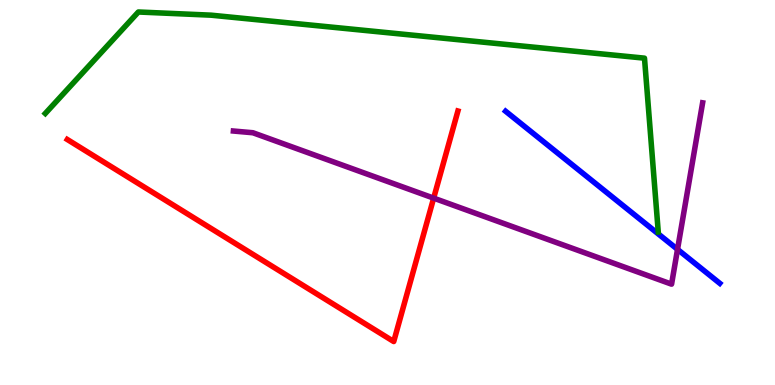[{'lines': ['blue', 'red'], 'intersections': []}, {'lines': ['green', 'red'], 'intersections': []}, {'lines': ['purple', 'red'], 'intersections': [{'x': 5.6, 'y': 4.85}]}, {'lines': ['blue', 'green'], 'intersections': []}, {'lines': ['blue', 'purple'], 'intersections': [{'x': 8.74, 'y': 3.52}]}, {'lines': ['green', 'purple'], 'intersections': []}]